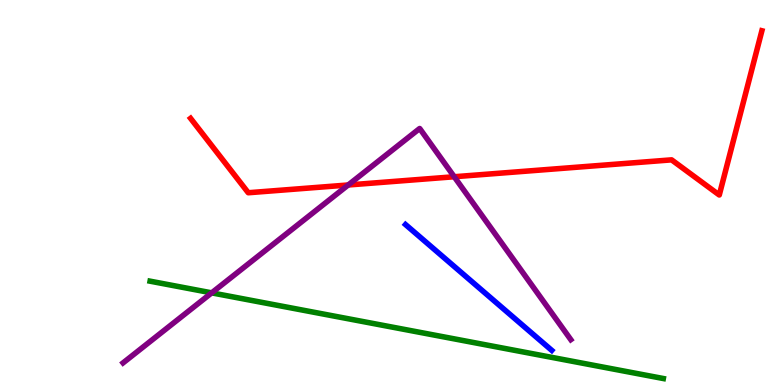[{'lines': ['blue', 'red'], 'intersections': []}, {'lines': ['green', 'red'], 'intersections': []}, {'lines': ['purple', 'red'], 'intersections': [{'x': 4.49, 'y': 5.2}, {'x': 5.86, 'y': 5.41}]}, {'lines': ['blue', 'green'], 'intersections': []}, {'lines': ['blue', 'purple'], 'intersections': []}, {'lines': ['green', 'purple'], 'intersections': [{'x': 2.73, 'y': 2.39}]}]